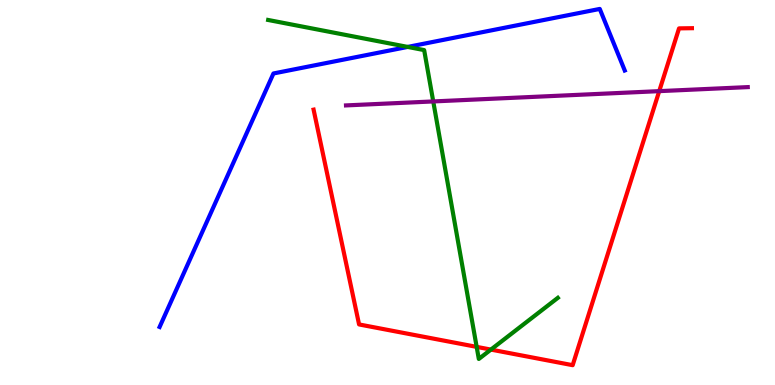[{'lines': ['blue', 'red'], 'intersections': []}, {'lines': ['green', 'red'], 'intersections': [{'x': 6.15, 'y': 0.99}, {'x': 6.33, 'y': 0.92}]}, {'lines': ['purple', 'red'], 'intersections': [{'x': 8.51, 'y': 7.63}]}, {'lines': ['blue', 'green'], 'intersections': [{'x': 5.26, 'y': 8.78}]}, {'lines': ['blue', 'purple'], 'intersections': []}, {'lines': ['green', 'purple'], 'intersections': [{'x': 5.59, 'y': 7.37}]}]